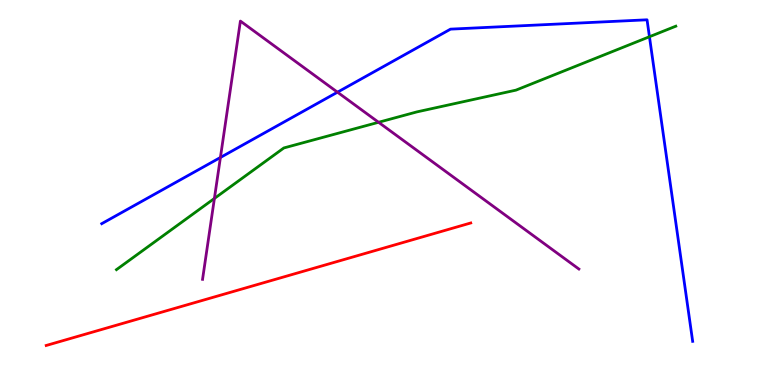[{'lines': ['blue', 'red'], 'intersections': []}, {'lines': ['green', 'red'], 'intersections': []}, {'lines': ['purple', 'red'], 'intersections': []}, {'lines': ['blue', 'green'], 'intersections': [{'x': 8.38, 'y': 9.05}]}, {'lines': ['blue', 'purple'], 'intersections': [{'x': 2.84, 'y': 5.91}, {'x': 4.35, 'y': 7.61}]}, {'lines': ['green', 'purple'], 'intersections': [{'x': 2.77, 'y': 4.85}, {'x': 4.88, 'y': 6.82}]}]